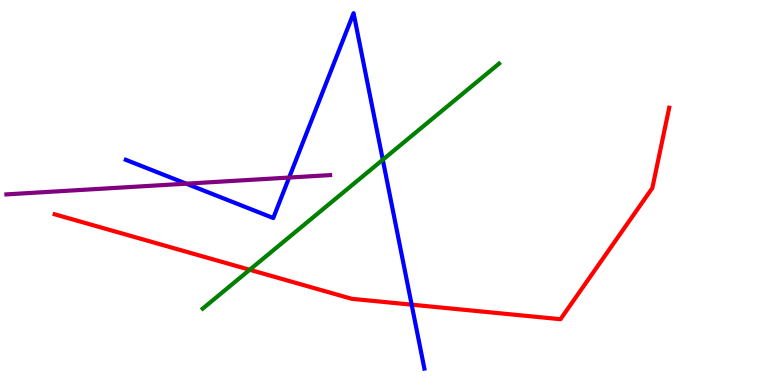[{'lines': ['blue', 'red'], 'intersections': [{'x': 5.31, 'y': 2.09}]}, {'lines': ['green', 'red'], 'intersections': [{'x': 3.22, 'y': 2.99}]}, {'lines': ['purple', 'red'], 'intersections': []}, {'lines': ['blue', 'green'], 'intersections': [{'x': 4.94, 'y': 5.85}]}, {'lines': ['blue', 'purple'], 'intersections': [{'x': 2.4, 'y': 5.23}, {'x': 3.73, 'y': 5.39}]}, {'lines': ['green', 'purple'], 'intersections': []}]